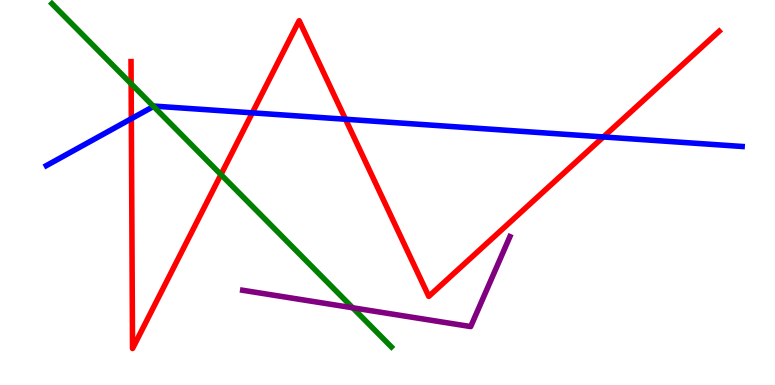[{'lines': ['blue', 'red'], 'intersections': [{'x': 1.69, 'y': 6.92}, {'x': 3.26, 'y': 7.07}, {'x': 4.46, 'y': 6.9}, {'x': 7.79, 'y': 6.44}]}, {'lines': ['green', 'red'], 'intersections': [{'x': 1.69, 'y': 7.82}, {'x': 2.85, 'y': 5.47}]}, {'lines': ['purple', 'red'], 'intersections': []}, {'lines': ['blue', 'green'], 'intersections': [{'x': 1.98, 'y': 7.24}]}, {'lines': ['blue', 'purple'], 'intersections': []}, {'lines': ['green', 'purple'], 'intersections': [{'x': 4.55, 'y': 2.01}]}]